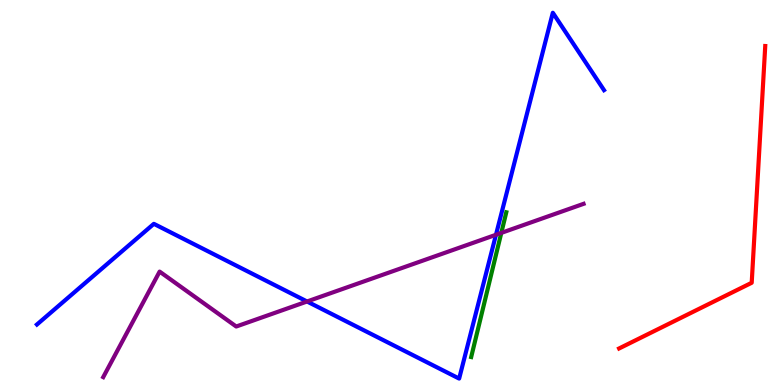[{'lines': ['blue', 'red'], 'intersections': []}, {'lines': ['green', 'red'], 'intersections': []}, {'lines': ['purple', 'red'], 'intersections': []}, {'lines': ['blue', 'green'], 'intersections': []}, {'lines': ['blue', 'purple'], 'intersections': [{'x': 3.96, 'y': 2.17}, {'x': 6.4, 'y': 3.9}]}, {'lines': ['green', 'purple'], 'intersections': [{'x': 6.47, 'y': 3.95}]}]